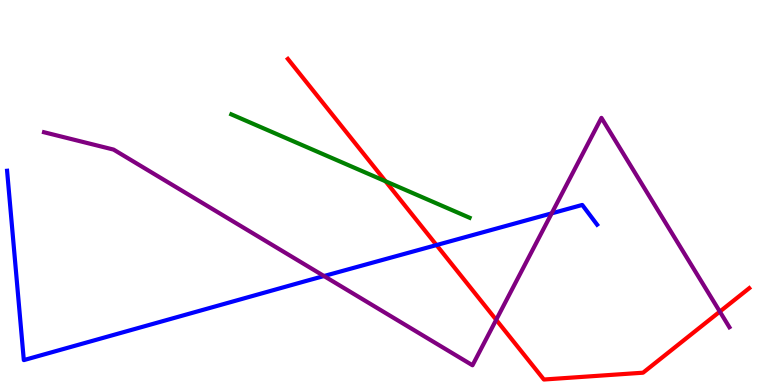[{'lines': ['blue', 'red'], 'intersections': [{'x': 5.63, 'y': 3.63}]}, {'lines': ['green', 'red'], 'intersections': [{'x': 4.98, 'y': 5.29}]}, {'lines': ['purple', 'red'], 'intersections': [{'x': 6.4, 'y': 1.69}, {'x': 9.29, 'y': 1.91}]}, {'lines': ['blue', 'green'], 'intersections': []}, {'lines': ['blue', 'purple'], 'intersections': [{'x': 4.18, 'y': 2.83}, {'x': 7.12, 'y': 4.46}]}, {'lines': ['green', 'purple'], 'intersections': []}]